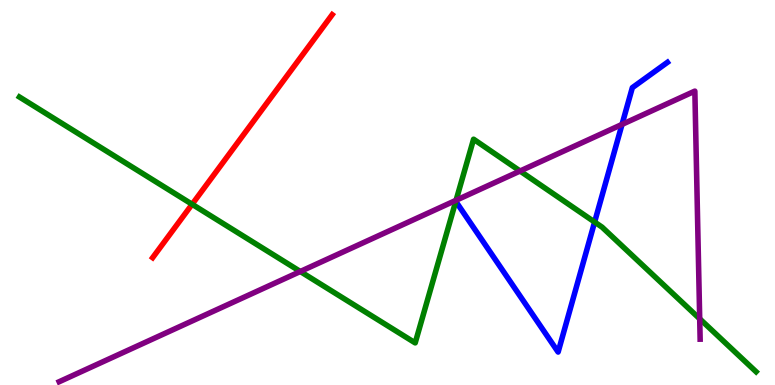[{'lines': ['blue', 'red'], 'intersections': []}, {'lines': ['green', 'red'], 'intersections': [{'x': 2.48, 'y': 4.69}]}, {'lines': ['purple', 'red'], 'intersections': []}, {'lines': ['blue', 'green'], 'intersections': [{'x': 7.67, 'y': 4.23}]}, {'lines': ['blue', 'purple'], 'intersections': [{'x': 8.03, 'y': 6.77}]}, {'lines': ['green', 'purple'], 'intersections': [{'x': 3.87, 'y': 2.95}, {'x': 5.88, 'y': 4.8}, {'x': 6.71, 'y': 5.56}, {'x': 9.03, 'y': 1.72}]}]